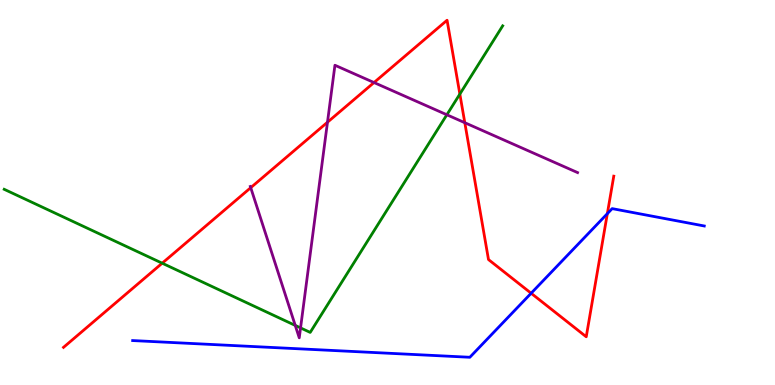[{'lines': ['blue', 'red'], 'intersections': [{'x': 6.85, 'y': 2.38}, {'x': 7.84, 'y': 4.45}]}, {'lines': ['green', 'red'], 'intersections': [{'x': 2.09, 'y': 3.16}, {'x': 5.93, 'y': 7.56}]}, {'lines': ['purple', 'red'], 'intersections': [{'x': 3.24, 'y': 5.13}, {'x': 4.23, 'y': 6.83}, {'x': 4.83, 'y': 7.86}, {'x': 6.0, 'y': 6.81}]}, {'lines': ['blue', 'green'], 'intersections': []}, {'lines': ['blue', 'purple'], 'intersections': []}, {'lines': ['green', 'purple'], 'intersections': [{'x': 3.81, 'y': 1.55}, {'x': 3.88, 'y': 1.48}, {'x': 5.77, 'y': 7.02}]}]